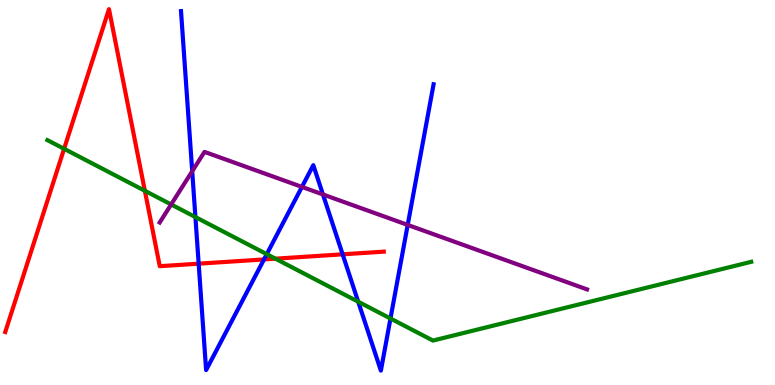[{'lines': ['blue', 'red'], 'intersections': [{'x': 2.56, 'y': 3.15}, {'x': 3.41, 'y': 3.26}, {'x': 4.42, 'y': 3.39}]}, {'lines': ['green', 'red'], 'intersections': [{'x': 0.827, 'y': 6.13}, {'x': 1.87, 'y': 5.04}, {'x': 3.55, 'y': 3.28}]}, {'lines': ['purple', 'red'], 'intersections': []}, {'lines': ['blue', 'green'], 'intersections': [{'x': 2.52, 'y': 4.36}, {'x': 3.44, 'y': 3.4}, {'x': 4.62, 'y': 2.16}, {'x': 5.04, 'y': 1.73}]}, {'lines': ['blue', 'purple'], 'intersections': [{'x': 2.48, 'y': 5.55}, {'x': 3.9, 'y': 5.15}, {'x': 4.17, 'y': 4.95}, {'x': 5.26, 'y': 4.16}]}, {'lines': ['green', 'purple'], 'intersections': [{'x': 2.21, 'y': 4.69}]}]